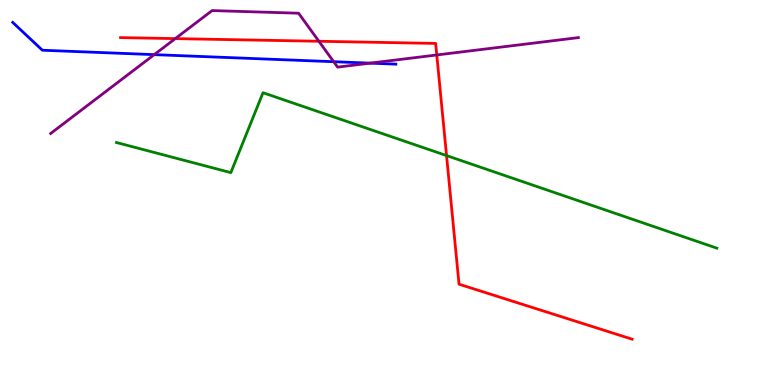[{'lines': ['blue', 'red'], 'intersections': []}, {'lines': ['green', 'red'], 'intersections': [{'x': 5.76, 'y': 5.96}]}, {'lines': ['purple', 'red'], 'intersections': [{'x': 2.26, 'y': 9.0}, {'x': 4.11, 'y': 8.93}, {'x': 5.64, 'y': 8.57}]}, {'lines': ['blue', 'green'], 'intersections': []}, {'lines': ['blue', 'purple'], 'intersections': [{'x': 1.99, 'y': 8.58}, {'x': 4.31, 'y': 8.4}, {'x': 4.78, 'y': 8.36}]}, {'lines': ['green', 'purple'], 'intersections': []}]